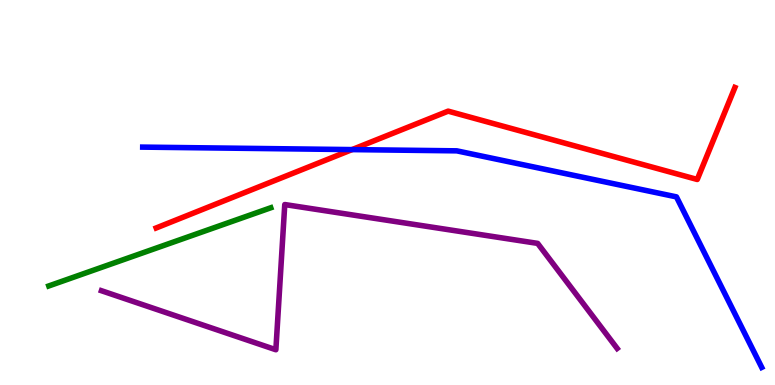[{'lines': ['blue', 'red'], 'intersections': [{'x': 4.54, 'y': 6.11}]}, {'lines': ['green', 'red'], 'intersections': []}, {'lines': ['purple', 'red'], 'intersections': []}, {'lines': ['blue', 'green'], 'intersections': []}, {'lines': ['blue', 'purple'], 'intersections': []}, {'lines': ['green', 'purple'], 'intersections': []}]